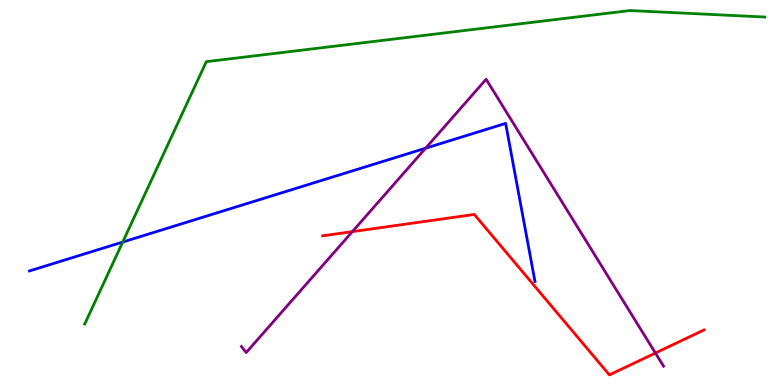[{'lines': ['blue', 'red'], 'intersections': []}, {'lines': ['green', 'red'], 'intersections': []}, {'lines': ['purple', 'red'], 'intersections': [{'x': 4.55, 'y': 3.98}, {'x': 8.46, 'y': 0.83}]}, {'lines': ['blue', 'green'], 'intersections': [{'x': 1.58, 'y': 3.71}]}, {'lines': ['blue', 'purple'], 'intersections': [{'x': 5.49, 'y': 6.15}]}, {'lines': ['green', 'purple'], 'intersections': []}]